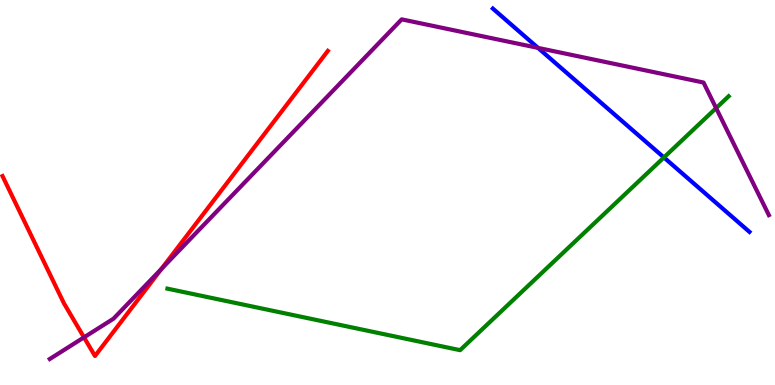[{'lines': ['blue', 'red'], 'intersections': []}, {'lines': ['green', 'red'], 'intersections': []}, {'lines': ['purple', 'red'], 'intersections': [{'x': 1.08, 'y': 1.24}, {'x': 2.08, 'y': 3.02}]}, {'lines': ['blue', 'green'], 'intersections': [{'x': 8.57, 'y': 5.91}]}, {'lines': ['blue', 'purple'], 'intersections': [{'x': 6.94, 'y': 8.76}]}, {'lines': ['green', 'purple'], 'intersections': [{'x': 9.24, 'y': 7.19}]}]